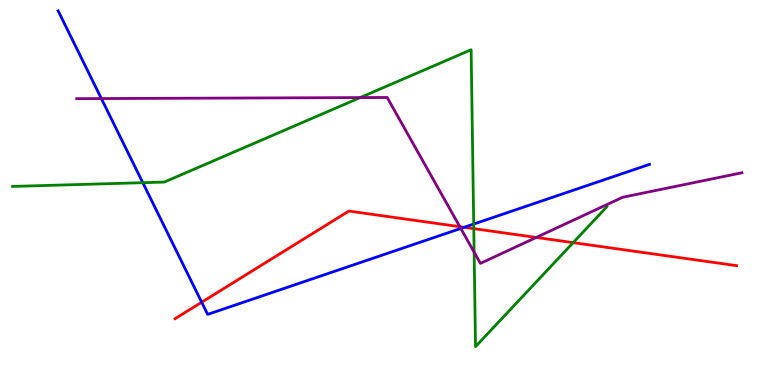[{'lines': ['blue', 'red'], 'intersections': [{'x': 2.6, 'y': 2.15}, {'x': 5.99, 'y': 4.1}]}, {'lines': ['green', 'red'], 'intersections': [{'x': 6.11, 'y': 4.06}, {'x': 7.4, 'y': 3.7}]}, {'lines': ['purple', 'red'], 'intersections': [{'x': 5.93, 'y': 4.11}, {'x': 6.92, 'y': 3.83}]}, {'lines': ['blue', 'green'], 'intersections': [{'x': 1.84, 'y': 5.25}, {'x': 6.11, 'y': 4.18}]}, {'lines': ['blue', 'purple'], 'intersections': [{'x': 1.31, 'y': 7.44}, {'x': 5.95, 'y': 4.07}]}, {'lines': ['green', 'purple'], 'intersections': [{'x': 4.65, 'y': 7.47}, {'x': 6.12, 'y': 3.45}]}]